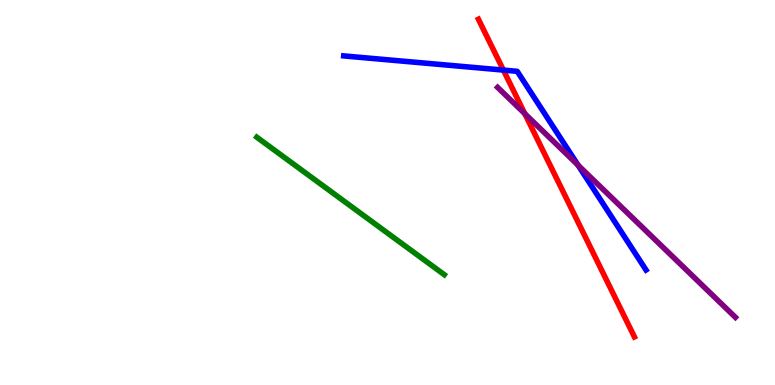[{'lines': ['blue', 'red'], 'intersections': [{'x': 6.5, 'y': 8.18}]}, {'lines': ['green', 'red'], 'intersections': []}, {'lines': ['purple', 'red'], 'intersections': [{'x': 6.77, 'y': 7.05}]}, {'lines': ['blue', 'green'], 'intersections': []}, {'lines': ['blue', 'purple'], 'intersections': [{'x': 7.46, 'y': 5.71}]}, {'lines': ['green', 'purple'], 'intersections': []}]